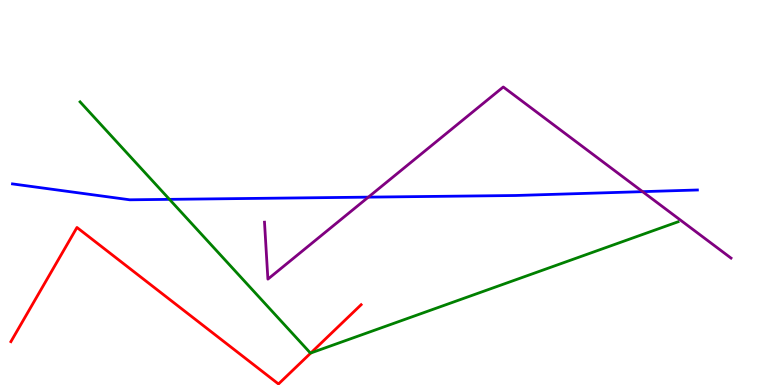[{'lines': ['blue', 'red'], 'intersections': []}, {'lines': ['green', 'red'], 'intersections': [{'x': 4.01, 'y': 0.831}]}, {'lines': ['purple', 'red'], 'intersections': []}, {'lines': ['blue', 'green'], 'intersections': [{'x': 2.19, 'y': 4.82}]}, {'lines': ['blue', 'purple'], 'intersections': [{'x': 4.75, 'y': 4.88}, {'x': 8.29, 'y': 5.02}]}, {'lines': ['green', 'purple'], 'intersections': []}]